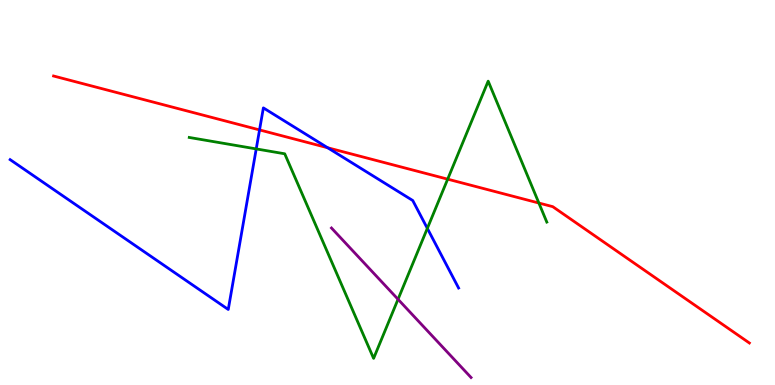[{'lines': ['blue', 'red'], 'intersections': [{'x': 3.35, 'y': 6.63}, {'x': 4.23, 'y': 6.16}]}, {'lines': ['green', 'red'], 'intersections': [{'x': 5.78, 'y': 5.35}, {'x': 6.95, 'y': 4.73}]}, {'lines': ['purple', 'red'], 'intersections': []}, {'lines': ['blue', 'green'], 'intersections': [{'x': 3.31, 'y': 6.13}, {'x': 5.51, 'y': 4.07}]}, {'lines': ['blue', 'purple'], 'intersections': []}, {'lines': ['green', 'purple'], 'intersections': [{'x': 5.14, 'y': 2.23}]}]